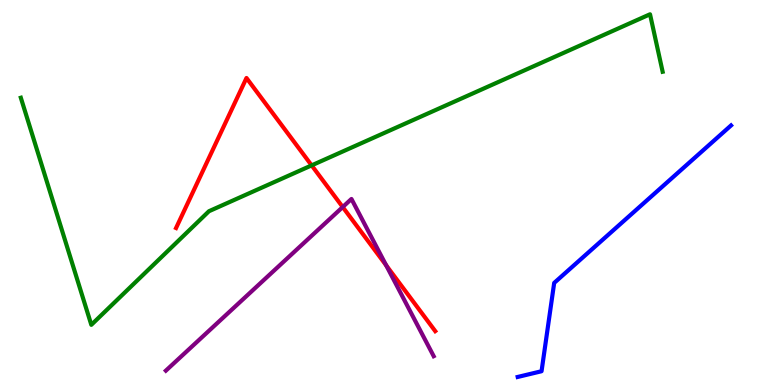[{'lines': ['blue', 'red'], 'intersections': []}, {'lines': ['green', 'red'], 'intersections': [{'x': 4.02, 'y': 5.7}]}, {'lines': ['purple', 'red'], 'intersections': [{'x': 4.42, 'y': 4.62}, {'x': 4.98, 'y': 3.11}]}, {'lines': ['blue', 'green'], 'intersections': []}, {'lines': ['blue', 'purple'], 'intersections': []}, {'lines': ['green', 'purple'], 'intersections': []}]